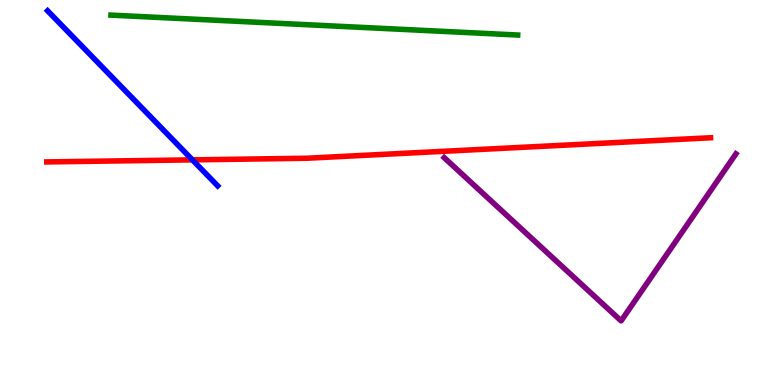[{'lines': ['blue', 'red'], 'intersections': [{'x': 2.48, 'y': 5.85}]}, {'lines': ['green', 'red'], 'intersections': []}, {'lines': ['purple', 'red'], 'intersections': []}, {'lines': ['blue', 'green'], 'intersections': []}, {'lines': ['blue', 'purple'], 'intersections': []}, {'lines': ['green', 'purple'], 'intersections': []}]